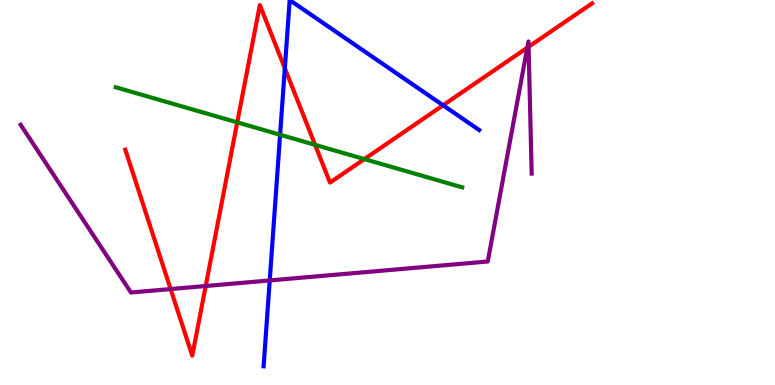[{'lines': ['blue', 'red'], 'intersections': [{'x': 3.68, 'y': 8.23}, {'x': 5.72, 'y': 7.27}]}, {'lines': ['green', 'red'], 'intersections': [{'x': 3.06, 'y': 6.82}, {'x': 4.07, 'y': 6.24}, {'x': 4.7, 'y': 5.87}]}, {'lines': ['purple', 'red'], 'intersections': [{'x': 2.2, 'y': 2.49}, {'x': 2.65, 'y': 2.57}, {'x': 6.8, 'y': 8.76}, {'x': 6.82, 'y': 8.78}]}, {'lines': ['blue', 'green'], 'intersections': [{'x': 3.61, 'y': 6.5}]}, {'lines': ['blue', 'purple'], 'intersections': [{'x': 3.48, 'y': 2.72}]}, {'lines': ['green', 'purple'], 'intersections': []}]